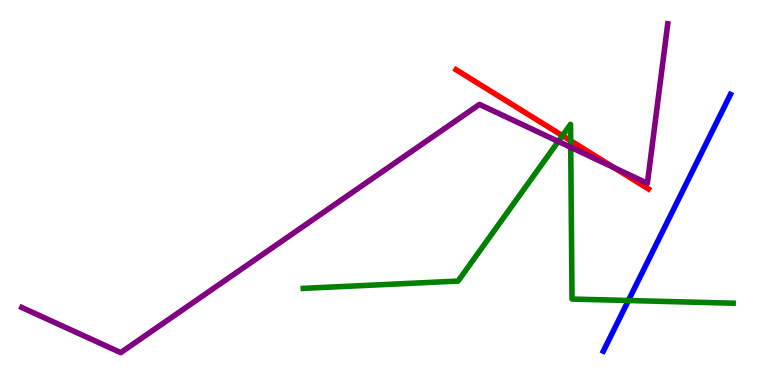[{'lines': ['blue', 'red'], 'intersections': []}, {'lines': ['green', 'red'], 'intersections': [{'x': 7.26, 'y': 6.48}, {'x': 7.36, 'y': 6.34}]}, {'lines': ['purple', 'red'], 'intersections': [{'x': 7.92, 'y': 5.65}]}, {'lines': ['blue', 'green'], 'intersections': [{'x': 8.11, 'y': 2.19}]}, {'lines': ['blue', 'purple'], 'intersections': []}, {'lines': ['green', 'purple'], 'intersections': [{'x': 7.2, 'y': 6.33}, {'x': 7.36, 'y': 6.17}]}]